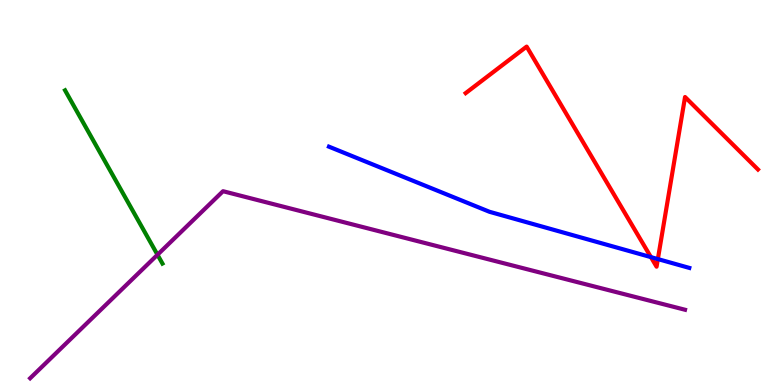[{'lines': ['blue', 'red'], 'intersections': [{'x': 8.4, 'y': 3.32}, {'x': 8.49, 'y': 3.27}]}, {'lines': ['green', 'red'], 'intersections': []}, {'lines': ['purple', 'red'], 'intersections': []}, {'lines': ['blue', 'green'], 'intersections': []}, {'lines': ['blue', 'purple'], 'intersections': []}, {'lines': ['green', 'purple'], 'intersections': [{'x': 2.03, 'y': 3.38}]}]